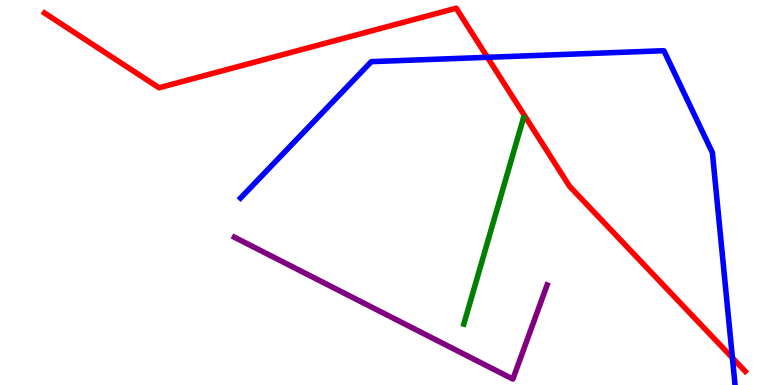[{'lines': ['blue', 'red'], 'intersections': [{'x': 6.29, 'y': 8.51}, {'x': 9.45, 'y': 0.705}]}, {'lines': ['green', 'red'], 'intersections': []}, {'lines': ['purple', 'red'], 'intersections': []}, {'lines': ['blue', 'green'], 'intersections': []}, {'lines': ['blue', 'purple'], 'intersections': []}, {'lines': ['green', 'purple'], 'intersections': []}]